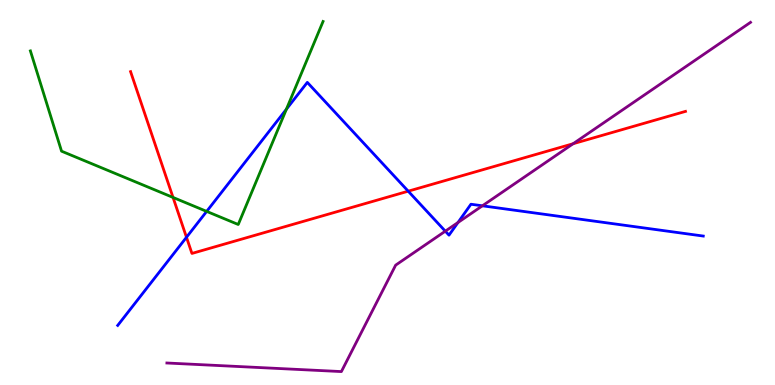[{'lines': ['blue', 'red'], 'intersections': [{'x': 2.41, 'y': 3.84}, {'x': 5.27, 'y': 5.03}]}, {'lines': ['green', 'red'], 'intersections': [{'x': 2.23, 'y': 4.87}]}, {'lines': ['purple', 'red'], 'intersections': [{'x': 7.4, 'y': 6.27}]}, {'lines': ['blue', 'green'], 'intersections': [{'x': 2.67, 'y': 4.51}, {'x': 3.7, 'y': 7.16}]}, {'lines': ['blue', 'purple'], 'intersections': [{'x': 5.75, 'y': 4.0}, {'x': 5.91, 'y': 4.22}, {'x': 6.22, 'y': 4.65}]}, {'lines': ['green', 'purple'], 'intersections': []}]